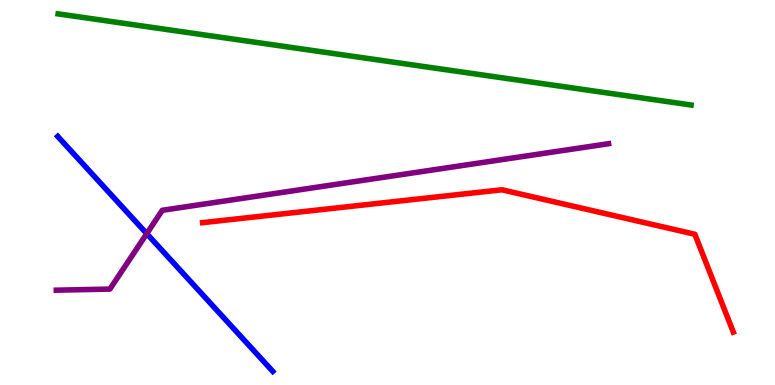[{'lines': ['blue', 'red'], 'intersections': []}, {'lines': ['green', 'red'], 'intersections': []}, {'lines': ['purple', 'red'], 'intersections': []}, {'lines': ['blue', 'green'], 'intersections': []}, {'lines': ['blue', 'purple'], 'intersections': [{'x': 1.89, 'y': 3.93}]}, {'lines': ['green', 'purple'], 'intersections': []}]